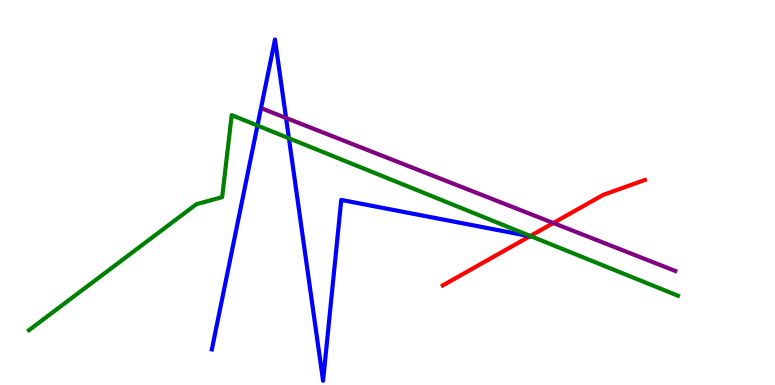[{'lines': ['blue', 'red'], 'intersections': [{'x': 6.84, 'y': 3.86}]}, {'lines': ['green', 'red'], 'intersections': [{'x': 6.84, 'y': 3.87}]}, {'lines': ['purple', 'red'], 'intersections': [{'x': 7.14, 'y': 4.21}]}, {'lines': ['blue', 'green'], 'intersections': [{'x': 3.32, 'y': 6.74}, {'x': 3.73, 'y': 6.41}]}, {'lines': ['blue', 'purple'], 'intersections': [{'x': 3.69, 'y': 6.94}]}, {'lines': ['green', 'purple'], 'intersections': []}]